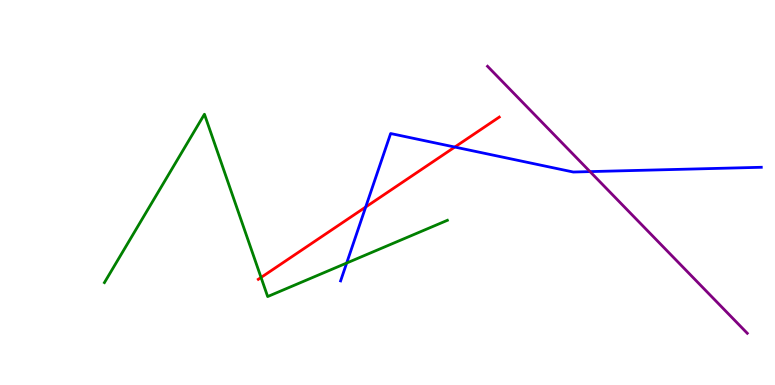[{'lines': ['blue', 'red'], 'intersections': [{'x': 4.72, 'y': 4.62}, {'x': 5.87, 'y': 6.18}]}, {'lines': ['green', 'red'], 'intersections': [{'x': 3.37, 'y': 2.79}]}, {'lines': ['purple', 'red'], 'intersections': []}, {'lines': ['blue', 'green'], 'intersections': [{'x': 4.47, 'y': 3.17}]}, {'lines': ['blue', 'purple'], 'intersections': [{'x': 7.61, 'y': 5.54}]}, {'lines': ['green', 'purple'], 'intersections': []}]